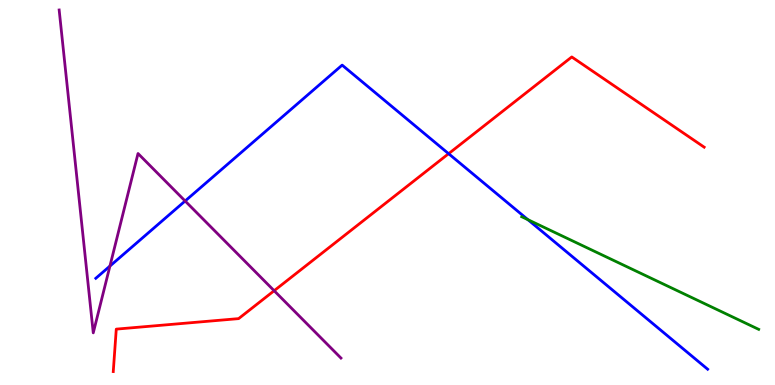[{'lines': ['blue', 'red'], 'intersections': [{'x': 5.79, 'y': 6.01}]}, {'lines': ['green', 'red'], 'intersections': []}, {'lines': ['purple', 'red'], 'intersections': [{'x': 3.54, 'y': 2.45}]}, {'lines': ['blue', 'green'], 'intersections': [{'x': 6.81, 'y': 4.29}]}, {'lines': ['blue', 'purple'], 'intersections': [{'x': 1.42, 'y': 3.09}, {'x': 2.39, 'y': 4.78}]}, {'lines': ['green', 'purple'], 'intersections': []}]